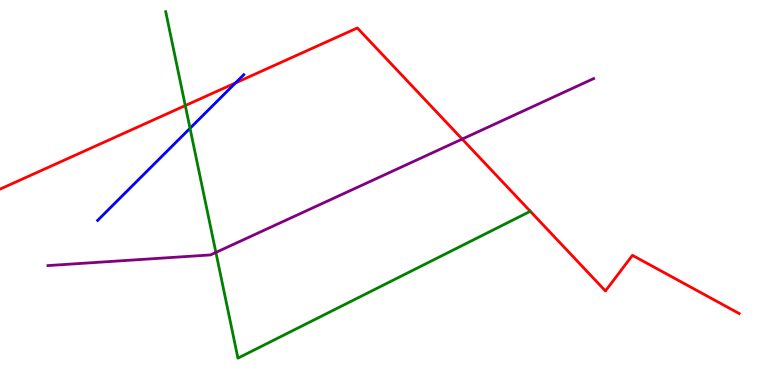[{'lines': ['blue', 'red'], 'intersections': [{'x': 3.04, 'y': 7.85}]}, {'lines': ['green', 'red'], 'intersections': [{'x': 2.39, 'y': 7.26}]}, {'lines': ['purple', 'red'], 'intersections': [{'x': 5.96, 'y': 6.39}]}, {'lines': ['blue', 'green'], 'intersections': [{'x': 2.45, 'y': 6.67}]}, {'lines': ['blue', 'purple'], 'intersections': []}, {'lines': ['green', 'purple'], 'intersections': [{'x': 2.79, 'y': 3.44}]}]